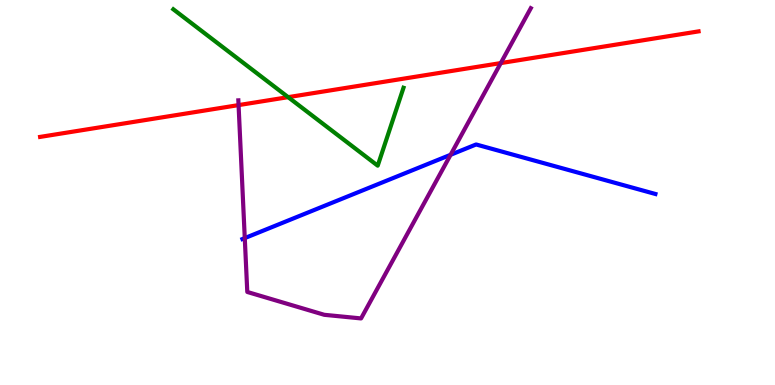[{'lines': ['blue', 'red'], 'intersections': []}, {'lines': ['green', 'red'], 'intersections': [{'x': 3.72, 'y': 7.48}]}, {'lines': ['purple', 'red'], 'intersections': [{'x': 3.08, 'y': 7.27}, {'x': 6.46, 'y': 8.36}]}, {'lines': ['blue', 'green'], 'intersections': []}, {'lines': ['blue', 'purple'], 'intersections': [{'x': 3.16, 'y': 3.82}, {'x': 5.81, 'y': 5.98}]}, {'lines': ['green', 'purple'], 'intersections': []}]